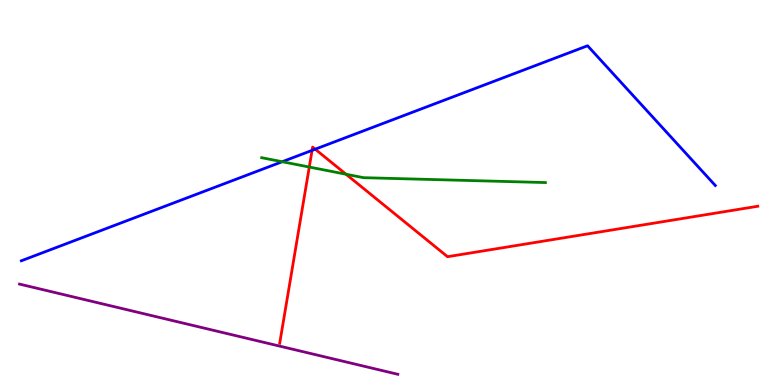[{'lines': ['blue', 'red'], 'intersections': [{'x': 4.03, 'y': 6.09}, {'x': 4.07, 'y': 6.12}]}, {'lines': ['green', 'red'], 'intersections': [{'x': 3.99, 'y': 5.66}, {'x': 4.47, 'y': 5.47}]}, {'lines': ['purple', 'red'], 'intersections': []}, {'lines': ['blue', 'green'], 'intersections': [{'x': 3.64, 'y': 5.8}]}, {'lines': ['blue', 'purple'], 'intersections': []}, {'lines': ['green', 'purple'], 'intersections': []}]